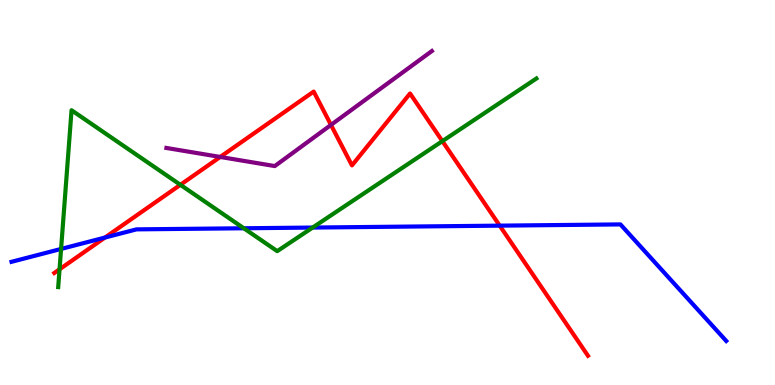[{'lines': ['blue', 'red'], 'intersections': [{'x': 1.35, 'y': 3.83}, {'x': 6.45, 'y': 4.14}]}, {'lines': ['green', 'red'], 'intersections': [{'x': 0.768, 'y': 3.0}, {'x': 2.33, 'y': 5.2}, {'x': 5.71, 'y': 6.33}]}, {'lines': ['purple', 'red'], 'intersections': [{'x': 2.84, 'y': 5.92}, {'x': 4.27, 'y': 6.76}]}, {'lines': ['blue', 'green'], 'intersections': [{'x': 0.788, 'y': 3.53}, {'x': 3.15, 'y': 4.07}, {'x': 4.03, 'y': 4.09}]}, {'lines': ['blue', 'purple'], 'intersections': []}, {'lines': ['green', 'purple'], 'intersections': []}]